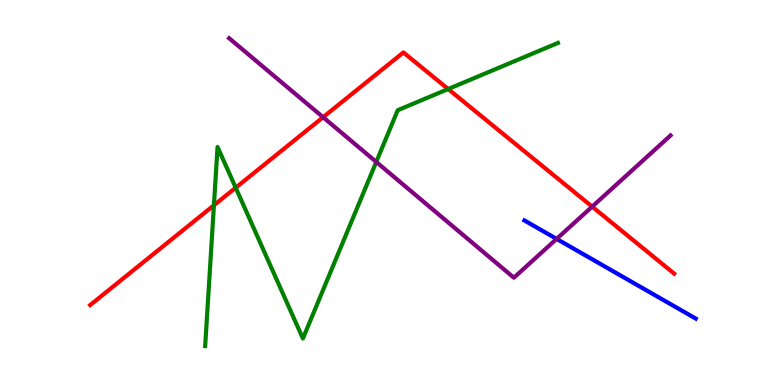[{'lines': ['blue', 'red'], 'intersections': []}, {'lines': ['green', 'red'], 'intersections': [{'x': 2.76, 'y': 4.67}, {'x': 3.04, 'y': 5.12}, {'x': 5.78, 'y': 7.69}]}, {'lines': ['purple', 'red'], 'intersections': [{'x': 4.17, 'y': 6.96}, {'x': 7.64, 'y': 4.63}]}, {'lines': ['blue', 'green'], 'intersections': []}, {'lines': ['blue', 'purple'], 'intersections': [{'x': 7.18, 'y': 3.79}]}, {'lines': ['green', 'purple'], 'intersections': [{'x': 4.85, 'y': 5.79}]}]